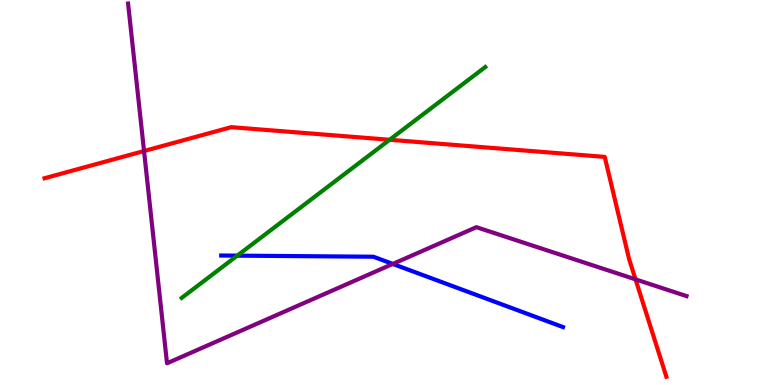[{'lines': ['blue', 'red'], 'intersections': []}, {'lines': ['green', 'red'], 'intersections': [{'x': 5.03, 'y': 6.37}]}, {'lines': ['purple', 'red'], 'intersections': [{'x': 1.86, 'y': 6.08}, {'x': 8.2, 'y': 2.74}]}, {'lines': ['blue', 'green'], 'intersections': [{'x': 3.06, 'y': 3.36}]}, {'lines': ['blue', 'purple'], 'intersections': [{'x': 5.07, 'y': 3.14}]}, {'lines': ['green', 'purple'], 'intersections': []}]